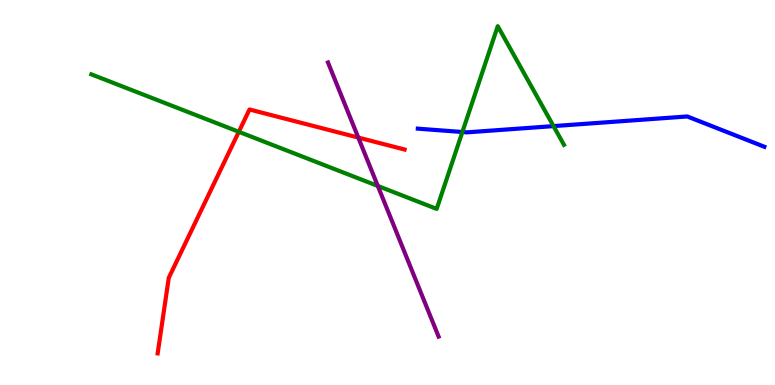[{'lines': ['blue', 'red'], 'intersections': []}, {'lines': ['green', 'red'], 'intersections': [{'x': 3.08, 'y': 6.58}]}, {'lines': ['purple', 'red'], 'intersections': [{'x': 4.62, 'y': 6.43}]}, {'lines': ['blue', 'green'], 'intersections': [{'x': 5.97, 'y': 6.57}, {'x': 7.14, 'y': 6.72}]}, {'lines': ['blue', 'purple'], 'intersections': []}, {'lines': ['green', 'purple'], 'intersections': [{'x': 4.88, 'y': 5.17}]}]